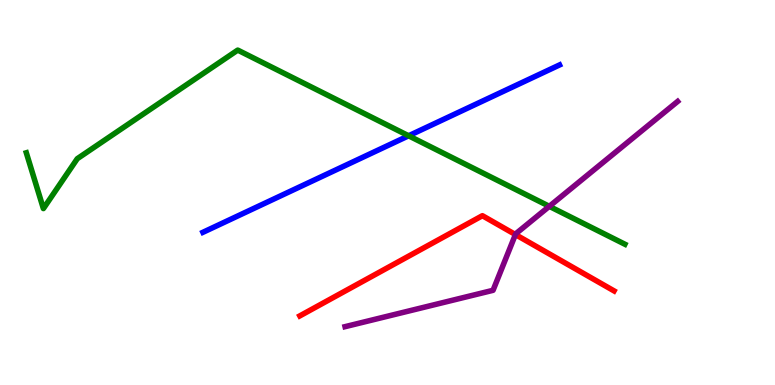[{'lines': ['blue', 'red'], 'intersections': []}, {'lines': ['green', 'red'], 'intersections': []}, {'lines': ['purple', 'red'], 'intersections': [{'x': 6.65, 'y': 3.91}]}, {'lines': ['blue', 'green'], 'intersections': [{'x': 5.27, 'y': 6.47}]}, {'lines': ['blue', 'purple'], 'intersections': []}, {'lines': ['green', 'purple'], 'intersections': [{'x': 7.09, 'y': 4.64}]}]